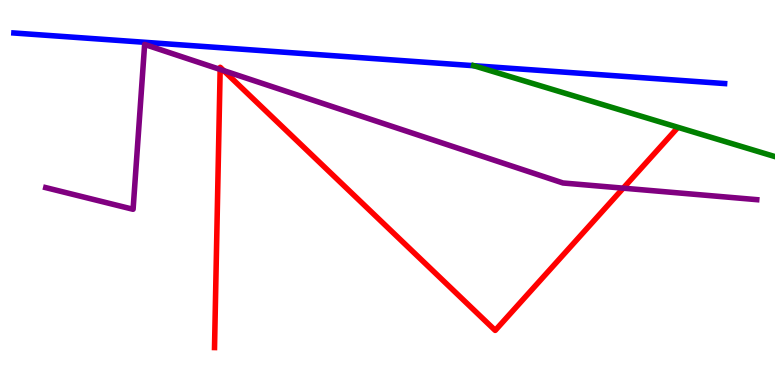[{'lines': ['blue', 'red'], 'intersections': []}, {'lines': ['green', 'red'], 'intersections': []}, {'lines': ['purple', 'red'], 'intersections': [{'x': 2.84, 'y': 8.2}, {'x': 2.89, 'y': 8.17}, {'x': 8.04, 'y': 5.11}]}, {'lines': ['blue', 'green'], 'intersections': [{'x': 6.11, 'y': 8.29}]}, {'lines': ['blue', 'purple'], 'intersections': []}, {'lines': ['green', 'purple'], 'intersections': []}]